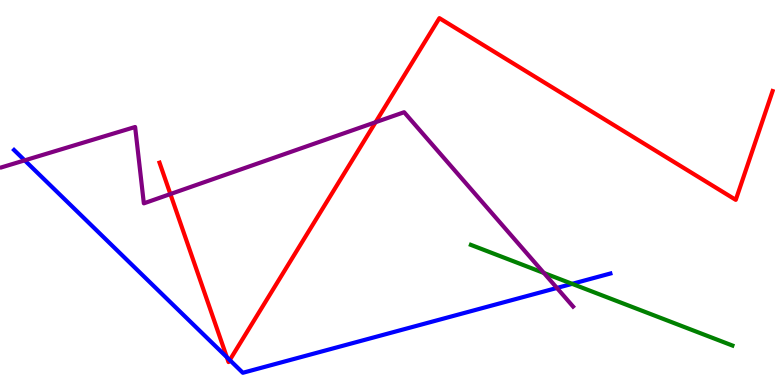[{'lines': ['blue', 'red'], 'intersections': [{'x': 2.93, 'y': 0.722}, {'x': 2.96, 'y': 0.648}]}, {'lines': ['green', 'red'], 'intersections': []}, {'lines': ['purple', 'red'], 'intersections': [{'x': 2.2, 'y': 4.96}, {'x': 4.85, 'y': 6.83}]}, {'lines': ['blue', 'green'], 'intersections': [{'x': 7.38, 'y': 2.63}]}, {'lines': ['blue', 'purple'], 'intersections': [{'x': 0.319, 'y': 5.83}, {'x': 7.19, 'y': 2.52}]}, {'lines': ['green', 'purple'], 'intersections': [{'x': 7.02, 'y': 2.91}]}]